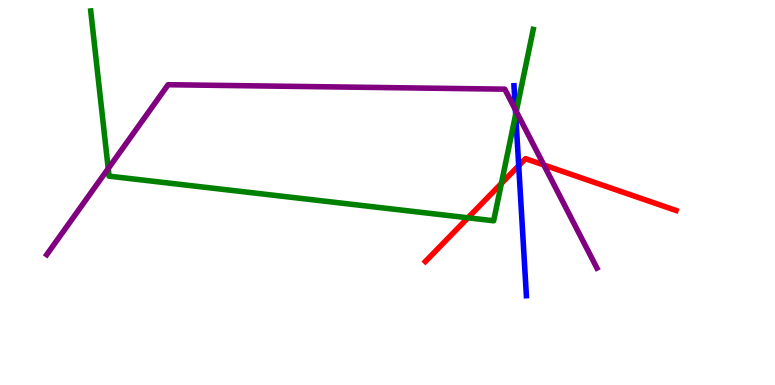[{'lines': ['blue', 'red'], 'intersections': [{'x': 6.69, 'y': 5.7}]}, {'lines': ['green', 'red'], 'intersections': [{'x': 6.04, 'y': 4.34}, {'x': 6.47, 'y': 5.24}]}, {'lines': ['purple', 'red'], 'intersections': [{'x': 7.02, 'y': 5.71}]}, {'lines': ['blue', 'green'], 'intersections': [{'x': 6.65, 'y': 7.03}]}, {'lines': ['blue', 'purple'], 'intersections': [{'x': 6.65, 'y': 7.15}]}, {'lines': ['green', 'purple'], 'intersections': [{'x': 1.4, 'y': 5.62}, {'x': 6.66, 'y': 7.11}]}]